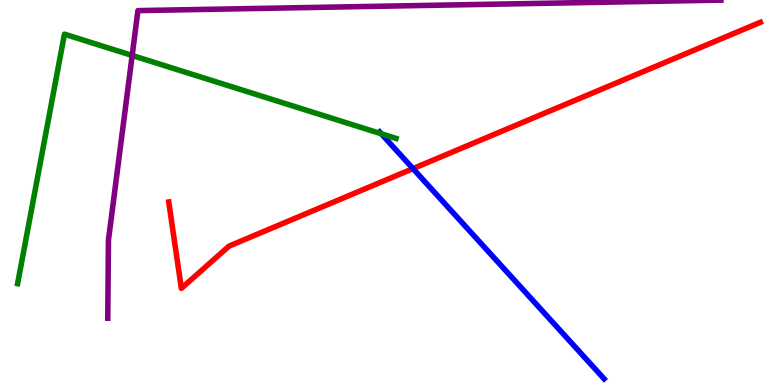[{'lines': ['blue', 'red'], 'intersections': [{'x': 5.33, 'y': 5.62}]}, {'lines': ['green', 'red'], 'intersections': []}, {'lines': ['purple', 'red'], 'intersections': []}, {'lines': ['blue', 'green'], 'intersections': [{'x': 4.92, 'y': 6.53}]}, {'lines': ['blue', 'purple'], 'intersections': []}, {'lines': ['green', 'purple'], 'intersections': [{'x': 1.71, 'y': 8.56}]}]